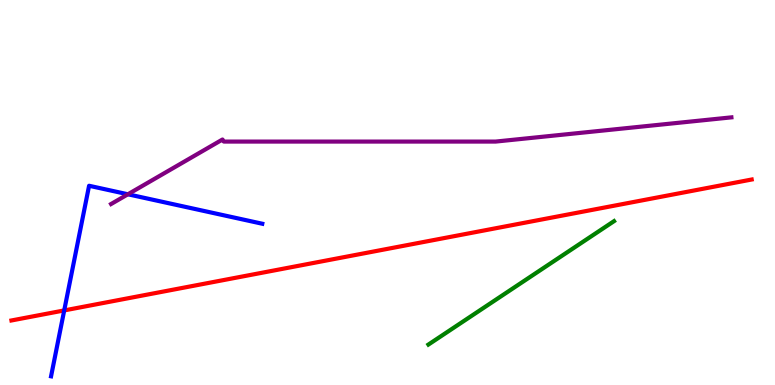[{'lines': ['blue', 'red'], 'intersections': [{'x': 0.829, 'y': 1.94}]}, {'lines': ['green', 'red'], 'intersections': []}, {'lines': ['purple', 'red'], 'intersections': []}, {'lines': ['blue', 'green'], 'intersections': []}, {'lines': ['blue', 'purple'], 'intersections': [{'x': 1.65, 'y': 4.95}]}, {'lines': ['green', 'purple'], 'intersections': []}]